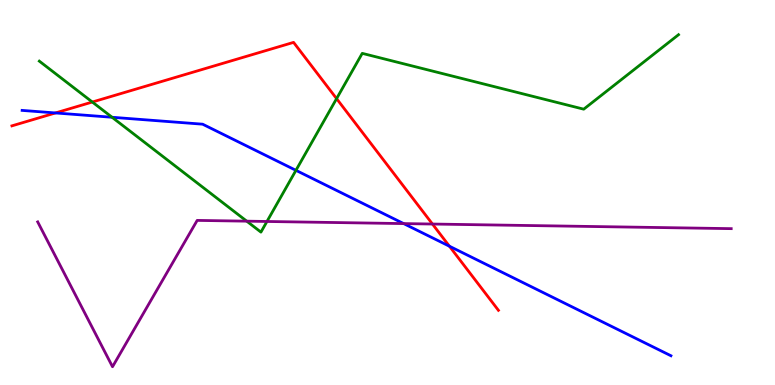[{'lines': ['blue', 'red'], 'intersections': [{'x': 0.716, 'y': 7.07}, {'x': 5.8, 'y': 3.6}]}, {'lines': ['green', 'red'], 'intersections': [{'x': 1.19, 'y': 7.35}, {'x': 4.34, 'y': 7.44}]}, {'lines': ['purple', 'red'], 'intersections': [{'x': 5.58, 'y': 4.18}]}, {'lines': ['blue', 'green'], 'intersections': [{'x': 1.45, 'y': 6.95}, {'x': 3.82, 'y': 5.58}]}, {'lines': ['blue', 'purple'], 'intersections': [{'x': 5.21, 'y': 4.19}]}, {'lines': ['green', 'purple'], 'intersections': [{'x': 3.18, 'y': 4.26}, {'x': 3.44, 'y': 4.25}]}]